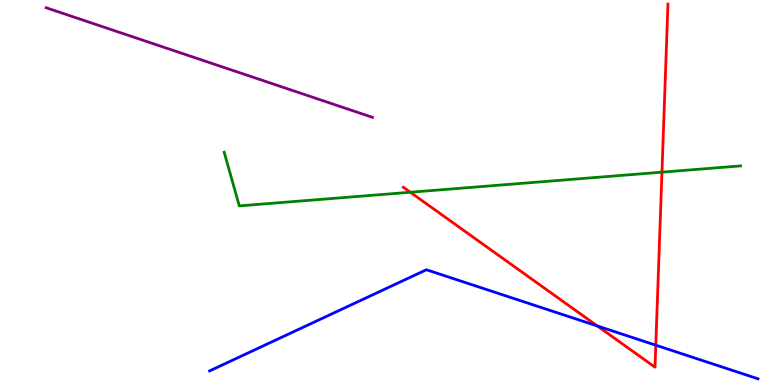[{'lines': ['blue', 'red'], 'intersections': [{'x': 7.71, 'y': 1.53}, {'x': 8.46, 'y': 1.03}]}, {'lines': ['green', 'red'], 'intersections': [{'x': 5.29, 'y': 5.01}, {'x': 8.54, 'y': 5.53}]}, {'lines': ['purple', 'red'], 'intersections': []}, {'lines': ['blue', 'green'], 'intersections': []}, {'lines': ['blue', 'purple'], 'intersections': []}, {'lines': ['green', 'purple'], 'intersections': []}]